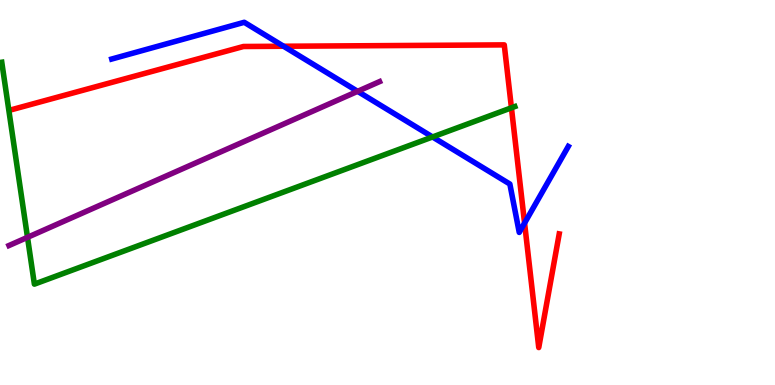[{'lines': ['blue', 'red'], 'intersections': [{'x': 3.66, 'y': 8.8}, {'x': 6.77, 'y': 4.21}]}, {'lines': ['green', 'red'], 'intersections': [{'x': 6.6, 'y': 7.2}]}, {'lines': ['purple', 'red'], 'intersections': []}, {'lines': ['blue', 'green'], 'intersections': [{'x': 5.58, 'y': 6.44}]}, {'lines': ['blue', 'purple'], 'intersections': [{'x': 4.61, 'y': 7.63}]}, {'lines': ['green', 'purple'], 'intersections': [{'x': 0.355, 'y': 3.84}]}]